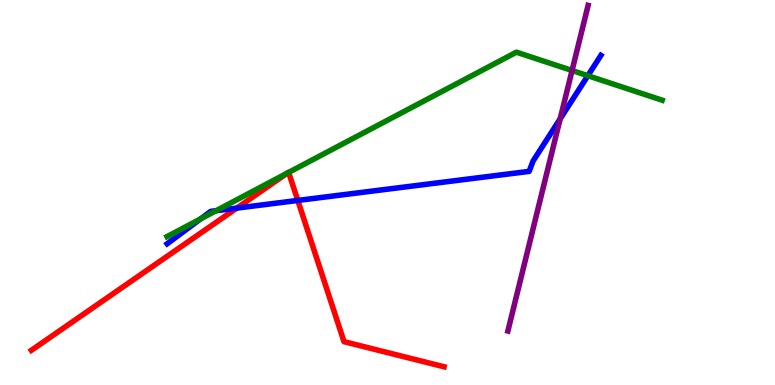[{'lines': ['blue', 'red'], 'intersections': [{'x': 3.05, 'y': 4.59}, {'x': 3.84, 'y': 4.79}]}, {'lines': ['green', 'red'], 'intersections': [{'x': 3.71, 'y': 5.5}, {'x': 3.72, 'y': 5.52}]}, {'lines': ['purple', 'red'], 'intersections': []}, {'lines': ['blue', 'green'], 'intersections': [{'x': 2.59, 'y': 4.32}, {'x': 2.79, 'y': 4.53}, {'x': 7.59, 'y': 8.03}]}, {'lines': ['blue', 'purple'], 'intersections': [{'x': 7.23, 'y': 6.91}]}, {'lines': ['green', 'purple'], 'intersections': [{'x': 7.38, 'y': 8.17}]}]